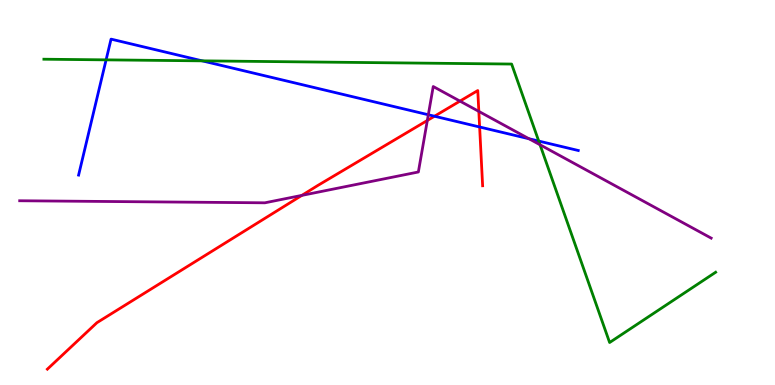[{'lines': ['blue', 'red'], 'intersections': [{'x': 5.61, 'y': 6.98}, {'x': 6.19, 'y': 6.7}]}, {'lines': ['green', 'red'], 'intersections': []}, {'lines': ['purple', 'red'], 'intersections': [{'x': 3.89, 'y': 4.93}, {'x': 5.51, 'y': 6.87}, {'x': 5.94, 'y': 7.37}, {'x': 6.18, 'y': 7.11}]}, {'lines': ['blue', 'green'], 'intersections': [{'x': 1.37, 'y': 8.45}, {'x': 2.61, 'y': 8.42}, {'x': 6.95, 'y': 6.34}]}, {'lines': ['blue', 'purple'], 'intersections': [{'x': 5.53, 'y': 7.02}, {'x': 6.83, 'y': 6.4}]}, {'lines': ['green', 'purple'], 'intersections': [{'x': 6.97, 'y': 6.24}]}]